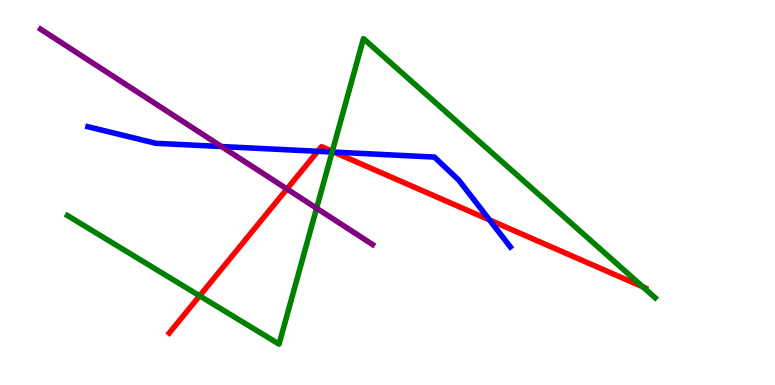[{'lines': ['blue', 'red'], 'intersections': [{'x': 4.1, 'y': 6.07}, {'x': 4.31, 'y': 6.05}, {'x': 6.32, 'y': 4.29}]}, {'lines': ['green', 'red'], 'intersections': [{'x': 2.58, 'y': 2.32}, {'x': 4.29, 'y': 6.07}, {'x': 8.3, 'y': 2.55}]}, {'lines': ['purple', 'red'], 'intersections': [{'x': 3.7, 'y': 5.09}]}, {'lines': ['blue', 'green'], 'intersections': [{'x': 4.29, 'y': 6.05}]}, {'lines': ['blue', 'purple'], 'intersections': [{'x': 2.86, 'y': 6.19}]}, {'lines': ['green', 'purple'], 'intersections': [{'x': 4.09, 'y': 4.59}]}]